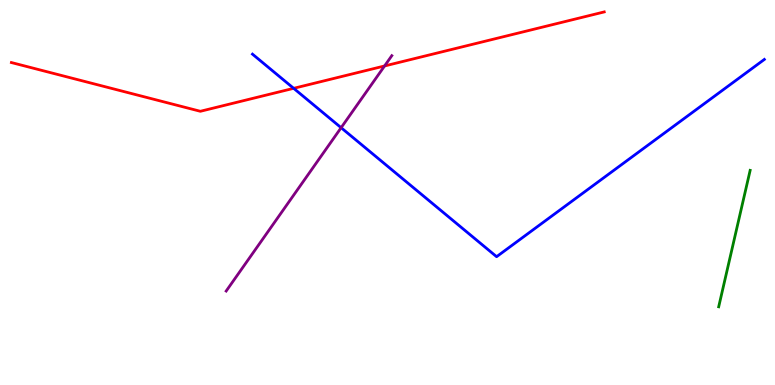[{'lines': ['blue', 'red'], 'intersections': [{'x': 3.79, 'y': 7.71}]}, {'lines': ['green', 'red'], 'intersections': []}, {'lines': ['purple', 'red'], 'intersections': [{'x': 4.96, 'y': 8.29}]}, {'lines': ['blue', 'green'], 'intersections': []}, {'lines': ['blue', 'purple'], 'intersections': [{'x': 4.4, 'y': 6.68}]}, {'lines': ['green', 'purple'], 'intersections': []}]